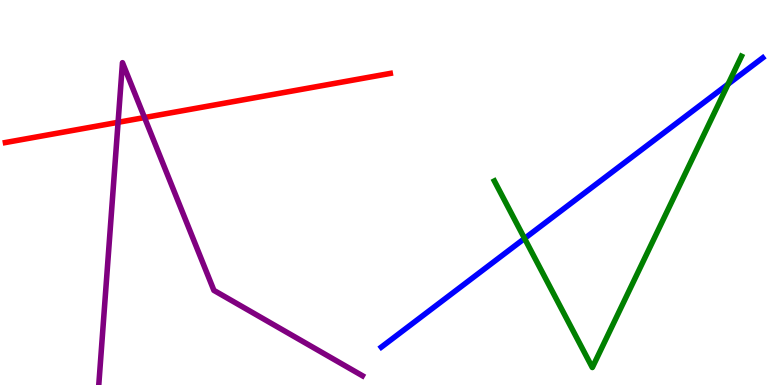[{'lines': ['blue', 'red'], 'intersections': []}, {'lines': ['green', 'red'], 'intersections': []}, {'lines': ['purple', 'red'], 'intersections': [{'x': 1.52, 'y': 6.82}, {'x': 1.86, 'y': 6.95}]}, {'lines': ['blue', 'green'], 'intersections': [{'x': 6.77, 'y': 3.81}, {'x': 9.4, 'y': 7.82}]}, {'lines': ['blue', 'purple'], 'intersections': []}, {'lines': ['green', 'purple'], 'intersections': []}]